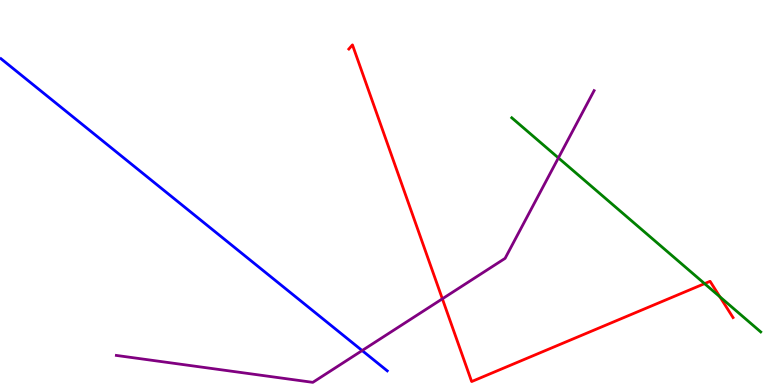[{'lines': ['blue', 'red'], 'intersections': []}, {'lines': ['green', 'red'], 'intersections': [{'x': 9.09, 'y': 2.63}, {'x': 9.29, 'y': 2.29}]}, {'lines': ['purple', 'red'], 'intersections': [{'x': 5.71, 'y': 2.24}]}, {'lines': ['blue', 'green'], 'intersections': []}, {'lines': ['blue', 'purple'], 'intersections': [{'x': 4.67, 'y': 0.895}]}, {'lines': ['green', 'purple'], 'intersections': [{'x': 7.21, 'y': 5.9}]}]